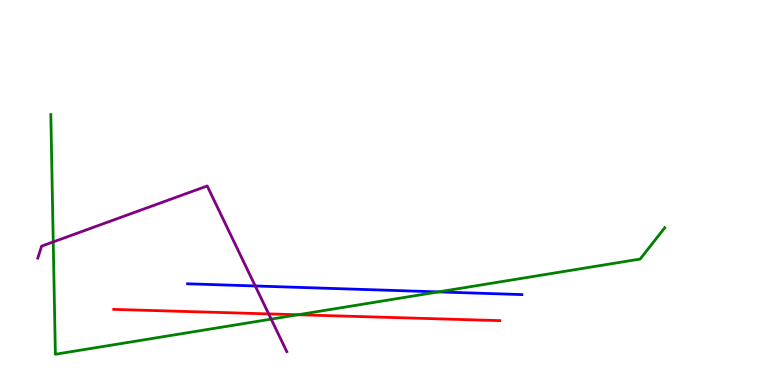[{'lines': ['blue', 'red'], 'intersections': []}, {'lines': ['green', 'red'], 'intersections': [{'x': 3.85, 'y': 1.82}]}, {'lines': ['purple', 'red'], 'intersections': [{'x': 3.47, 'y': 1.85}]}, {'lines': ['blue', 'green'], 'intersections': [{'x': 5.66, 'y': 2.42}]}, {'lines': ['blue', 'purple'], 'intersections': [{'x': 3.29, 'y': 2.57}]}, {'lines': ['green', 'purple'], 'intersections': [{'x': 0.687, 'y': 3.72}, {'x': 3.5, 'y': 1.71}]}]